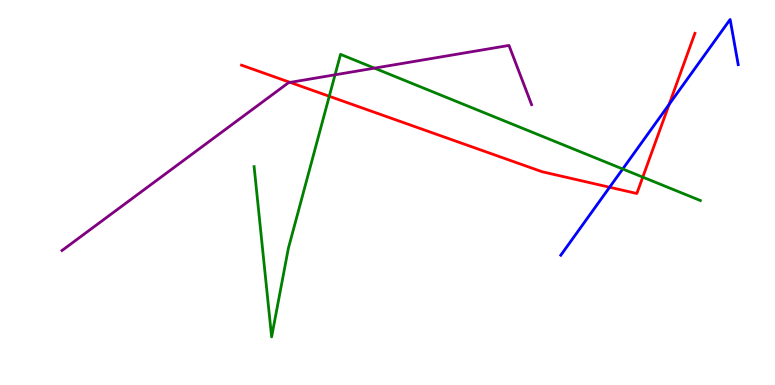[{'lines': ['blue', 'red'], 'intersections': [{'x': 7.87, 'y': 5.14}, {'x': 8.63, 'y': 7.29}]}, {'lines': ['green', 'red'], 'intersections': [{'x': 4.25, 'y': 7.5}, {'x': 8.29, 'y': 5.4}]}, {'lines': ['purple', 'red'], 'intersections': [{'x': 3.74, 'y': 7.86}]}, {'lines': ['blue', 'green'], 'intersections': [{'x': 8.04, 'y': 5.61}]}, {'lines': ['blue', 'purple'], 'intersections': []}, {'lines': ['green', 'purple'], 'intersections': [{'x': 4.32, 'y': 8.06}, {'x': 4.83, 'y': 8.23}]}]